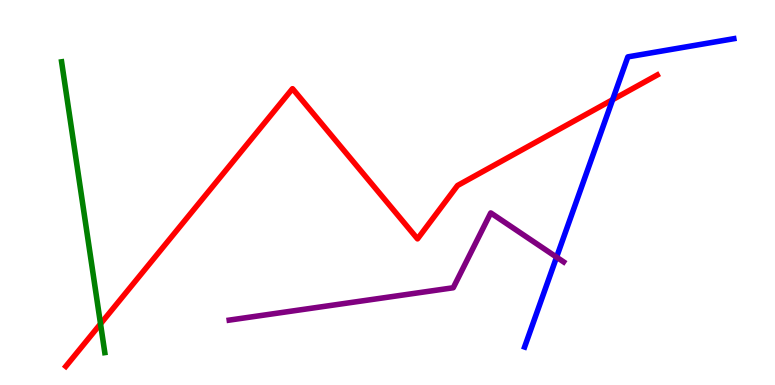[{'lines': ['blue', 'red'], 'intersections': [{'x': 7.9, 'y': 7.41}]}, {'lines': ['green', 'red'], 'intersections': [{'x': 1.3, 'y': 1.59}]}, {'lines': ['purple', 'red'], 'intersections': []}, {'lines': ['blue', 'green'], 'intersections': []}, {'lines': ['blue', 'purple'], 'intersections': [{'x': 7.18, 'y': 3.32}]}, {'lines': ['green', 'purple'], 'intersections': []}]